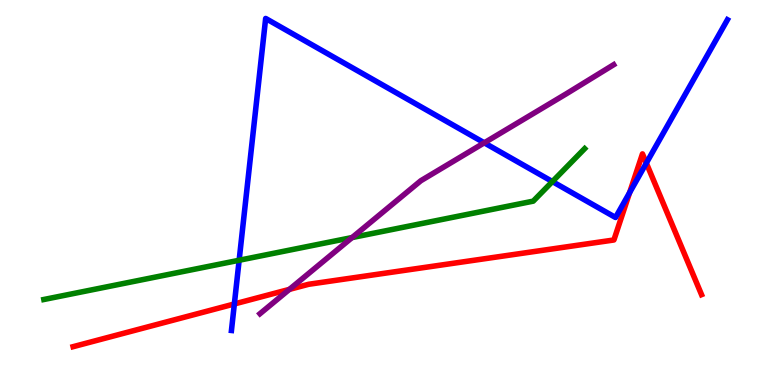[{'lines': ['blue', 'red'], 'intersections': [{'x': 3.02, 'y': 2.1}, {'x': 8.12, 'y': 5.0}, {'x': 8.34, 'y': 5.76}]}, {'lines': ['green', 'red'], 'intersections': []}, {'lines': ['purple', 'red'], 'intersections': [{'x': 3.73, 'y': 2.48}]}, {'lines': ['blue', 'green'], 'intersections': [{'x': 3.09, 'y': 3.24}, {'x': 7.13, 'y': 5.28}]}, {'lines': ['blue', 'purple'], 'intersections': [{'x': 6.25, 'y': 6.29}]}, {'lines': ['green', 'purple'], 'intersections': [{'x': 4.54, 'y': 3.83}]}]